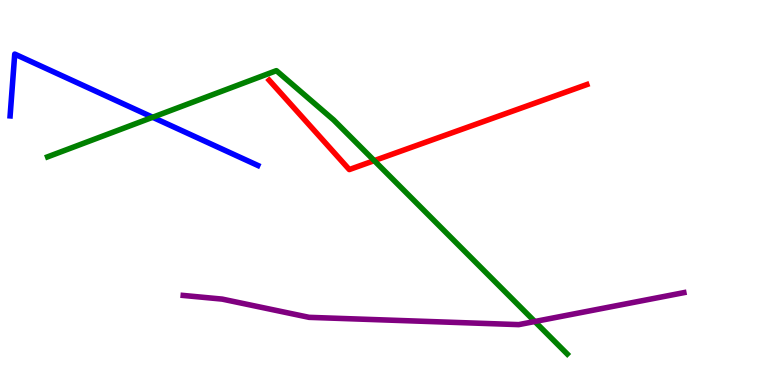[{'lines': ['blue', 'red'], 'intersections': []}, {'lines': ['green', 'red'], 'intersections': [{'x': 4.83, 'y': 5.83}]}, {'lines': ['purple', 'red'], 'intersections': []}, {'lines': ['blue', 'green'], 'intersections': [{'x': 1.97, 'y': 6.95}]}, {'lines': ['blue', 'purple'], 'intersections': []}, {'lines': ['green', 'purple'], 'intersections': [{'x': 6.9, 'y': 1.65}]}]